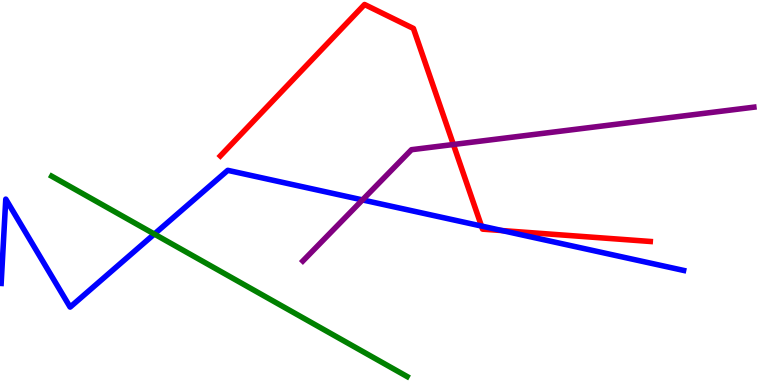[{'lines': ['blue', 'red'], 'intersections': [{'x': 6.21, 'y': 4.13}, {'x': 6.48, 'y': 4.01}]}, {'lines': ['green', 'red'], 'intersections': []}, {'lines': ['purple', 'red'], 'intersections': [{'x': 5.85, 'y': 6.25}]}, {'lines': ['blue', 'green'], 'intersections': [{'x': 1.99, 'y': 3.92}]}, {'lines': ['blue', 'purple'], 'intersections': [{'x': 4.68, 'y': 4.81}]}, {'lines': ['green', 'purple'], 'intersections': []}]